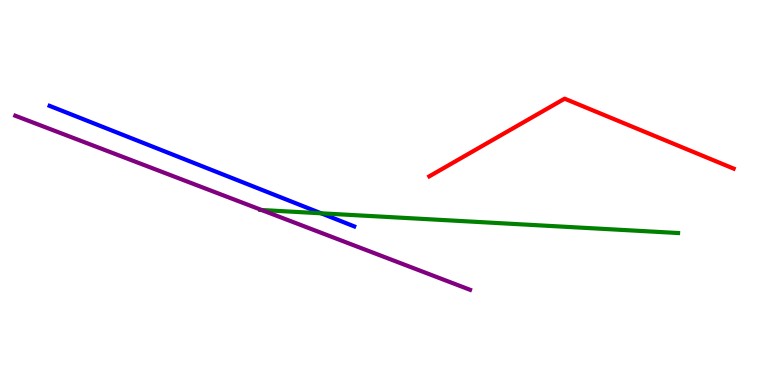[{'lines': ['blue', 'red'], 'intersections': []}, {'lines': ['green', 'red'], 'intersections': []}, {'lines': ['purple', 'red'], 'intersections': []}, {'lines': ['blue', 'green'], 'intersections': [{'x': 4.14, 'y': 4.46}]}, {'lines': ['blue', 'purple'], 'intersections': []}, {'lines': ['green', 'purple'], 'intersections': [{'x': 3.38, 'y': 4.55}]}]